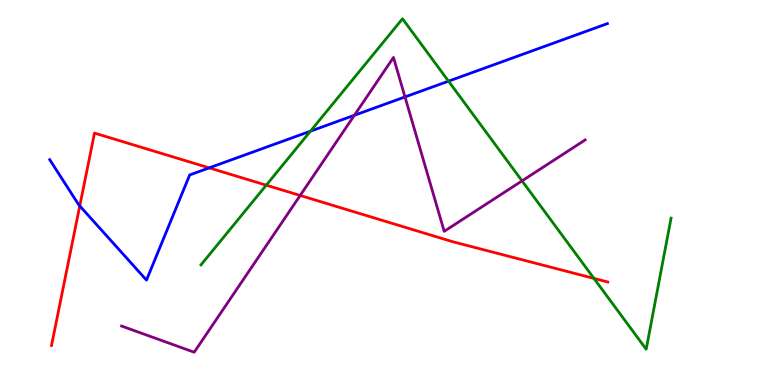[{'lines': ['blue', 'red'], 'intersections': [{'x': 1.03, 'y': 4.65}, {'x': 2.7, 'y': 5.64}]}, {'lines': ['green', 'red'], 'intersections': [{'x': 3.44, 'y': 5.19}, {'x': 7.66, 'y': 2.77}]}, {'lines': ['purple', 'red'], 'intersections': [{'x': 3.87, 'y': 4.92}]}, {'lines': ['blue', 'green'], 'intersections': [{'x': 4.01, 'y': 6.59}, {'x': 5.79, 'y': 7.89}]}, {'lines': ['blue', 'purple'], 'intersections': [{'x': 4.57, 'y': 7.01}, {'x': 5.23, 'y': 7.48}]}, {'lines': ['green', 'purple'], 'intersections': [{'x': 6.74, 'y': 5.3}]}]